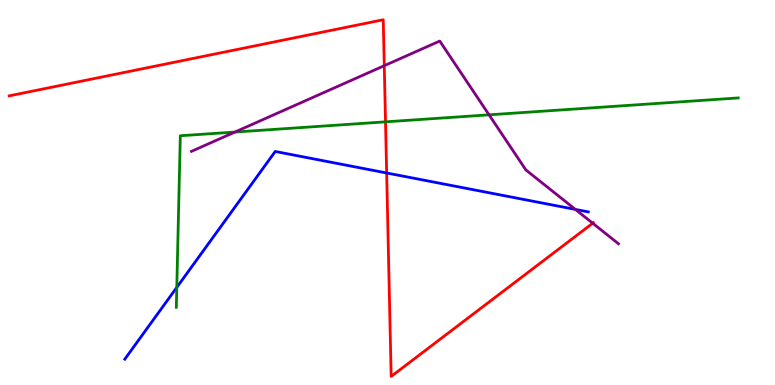[{'lines': ['blue', 'red'], 'intersections': [{'x': 4.99, 'y': 5.51}]}, {'lines': ['green', 'red'], 'intersections': [{'x': 4.97, 'y': 6.84}]}, {'lines': ['purple', 'red'], 'intersections': [{'x': 4.96, 'y': 8.29}, {'x': 7.65, 'y': 4.2}]}, {'lines': ['blue', 'green'], 'intersections': [{'x': 2.28, 'y': 2.54}]}, {'lines': ['blue', 'purple'], 'intersections': [{'x': 7.42, 'y': 4.56}]}, {'lines': ['green', 'purple'], 'intersections': [{'x': 3.03, 'y': 6.57}, {'x': 6.31, 'y': 7.02}]}]